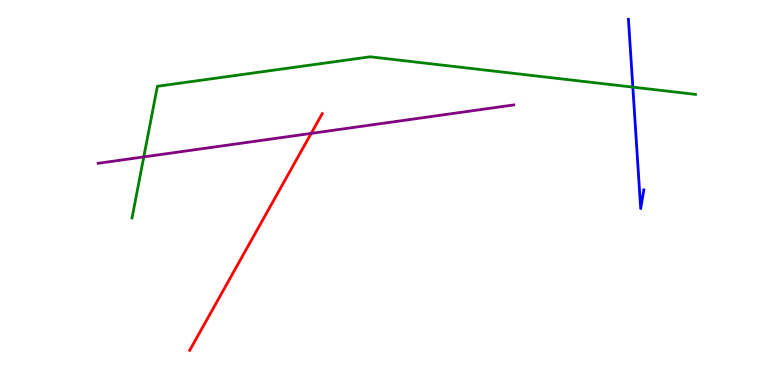[{'lines': ['blue', 'red'], 'intersections': []}, {'lines': ['green', 'red'], 'intersections': []}, {'lines': ['purple', 'red'], 'intersections': [{'x': 4.02, 'y': 6.54}]}, {'lines': ['blue', 'green'], 'intersections': [{'x': 8.17, 'y': 7.74}]}, {'lines': ['blue', 'purple'], 'intersections': []}, {'lines': ['green', 'purple'], 'intersections': [{'x': 1.86, 'y': 5.92}]}]